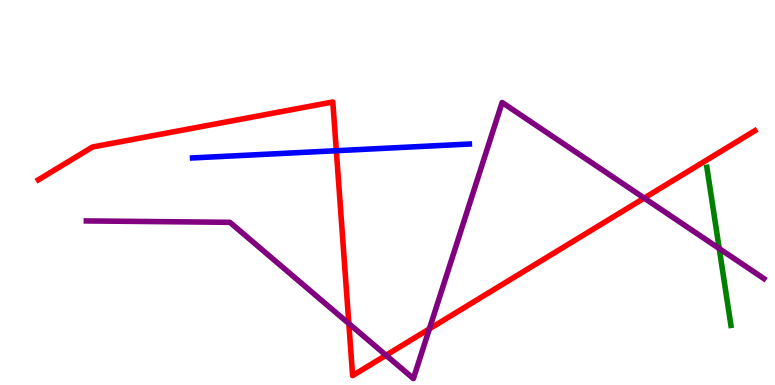[{'lines': ['blue', 'red'], 'intersections': [{'x': 4.34, 'y': 6.09}]}, {'lines': ['green', 'red'], 'intersections': []}, {'lines': ['purple', 'red'], 'intersections': [{'x': 4.5, 'y': 1.6}, {'x': 4.98, 'y': 0.773}, {'x': 5.54, 'y': 1.46}, {'x': 8.31, 'y': 4.85}]}, {'lines': ['blue', 'green'], 'intersections': []}, {'lines': ['blue', 'purple'], 'intersections': []}, {'lines': ['green', 'purple'], 'intersections': [{'x': 9.28, 'y': 3.54}]}]